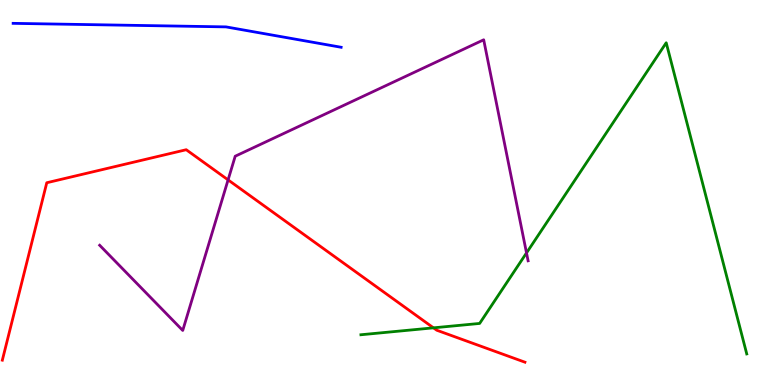[{'lines': ['blue', 'red'], 'intersections': []}, {'lines': ['green', 'red'], 'intersections': [{'x': 5.59, 'y': 1.48}]}, {'lines': ['purple', 'red'], 'intersections': [{'x': 2.94, 'y': 5.33}]}, {'lines': ['blue', 'green'], 'intersections': []}, {'lines': ['blue', 'purple'], 'intersections': []}, {'lines': ['green', 'purple'], 'intersections': [{'x': 6.79, 'y': 3.43}]}]